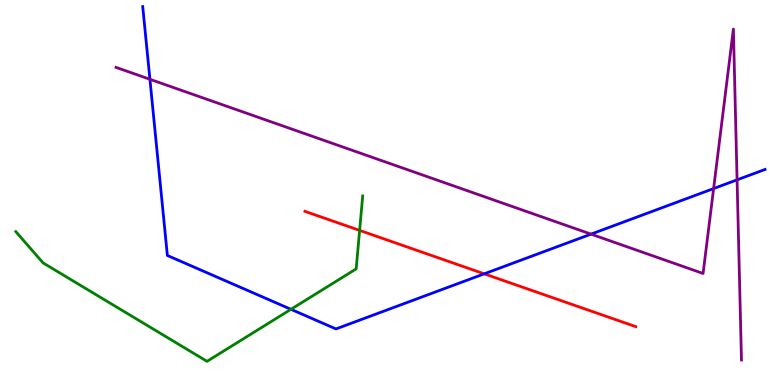[{'lines': ['blue', 'red'], 'intersections': [{'x': 6.25, 'y': 2.89}]}, {'lines': ['green', 'red'], 'intersections': [{'x': 4.64, 'y': 4.02}]}, {'lines': ['purple', 'red'], 'intersections': []}, {'lines': ['blue', 'green'], 'intersections': [{'x': 3.75, 'y': 1.97}]}, {'lines': ['blue', 'purple'], 'intersections': [{'x': 1.93, 'y': 7.94}, {'x': 7.63, 'y': 3.92}, {'x': 9.21, 'y': 5.1}, {'x': 9.51, 'y': 5.33}]}, {'lines': ['green', 'purple'], 'intersections': []}]